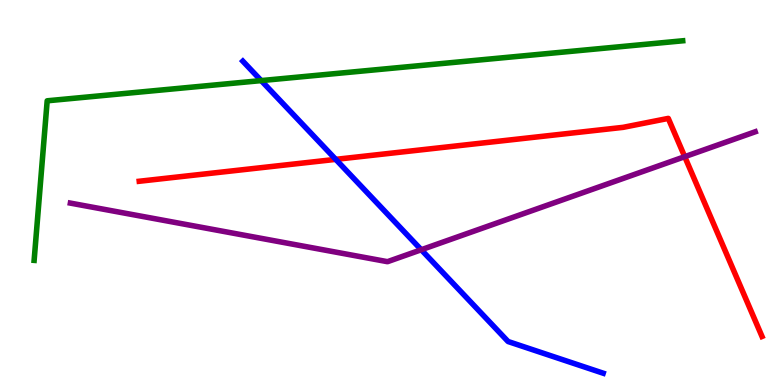[{'lines': ['blue', 'red'], 'intersections': [{'x': 4.33, 'y': 5.86}]}, {'lines': ['green', 'red'], 'intersections': []}, {'lines': ['purple', 'red'], 'intersections': [{'x': 8.84, 'y': 5.93}]}, {'lines': ['blue', 'green'], 'intersections': [{'x': 3.37, 'y': 7.91}]}, {'lines': ['blue', 'purple'], 'intersections': [{'x': 5.44, 'y': 3.51}]}, {'lines': ['green', 'purple'], 'intersections': []}]